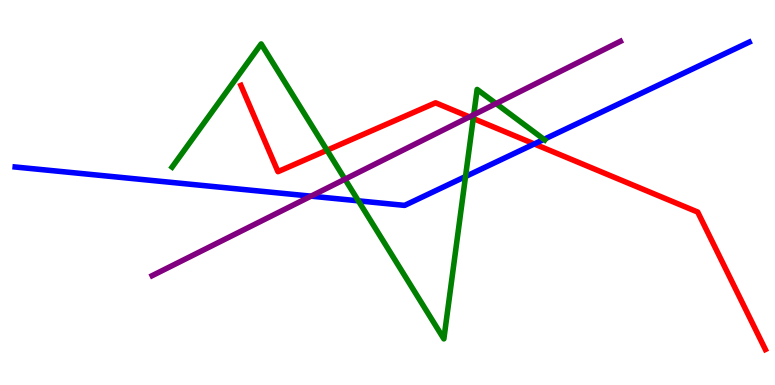[{'lines': ['blue', 'red'], 'intersections': [{'x': 6.89, 'y': 6.26}]}, {'lines': ['green', 'red'], 'intersections': [{'x': 4.22, 'y': 6.1}, {'x': 6.11, 'y': 6.92}]}, {'lines': ['purple', 'red'], 'intersections': [{'x': 6.06, 'y': 6.96}]}, {'lines': ['blue', 'green'], 'intersections': [{'x': 4.62, 'y': 4.78}, {'x': 6.01, 'y': 5.41}, {'x': 7.02, 'y': 6.38}]}, {'lines': ['blue', 'purple'], 'intersections': [{'x': 4.01, 'y': 4.9}]}, {'lines': ['green', 'purple'], 'intersections': [{'x': 4.45, 'y': 5.35}, {'x': 6.11, 'y': 7.02}, {'x': 6.4, 'y': 7.31}]}]